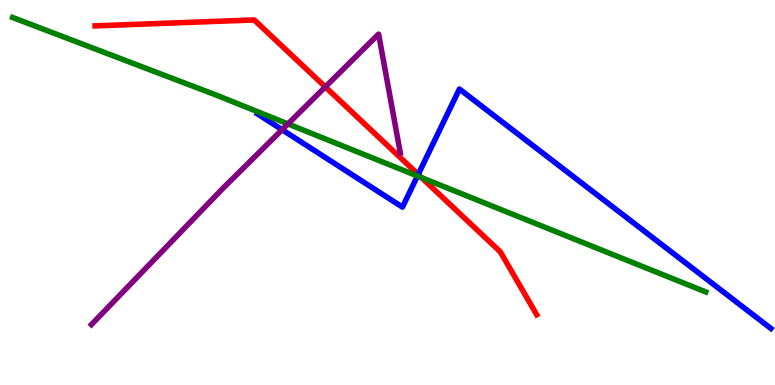[{'lines': ['blue', 'red'], 'intersections': [{'x': 5.4, 'y': 5.47}]}, {'lines': ['green', 'red'], 'intersections': [{'x': 5.44, 'y': 5.39}]}, {'lines': ['purple', 'red'], 'intersections': [{'x': 4.2, 'y': 7.74}]}, {'lines': ['blue', 'green'], 'intersections': [{'x': 5.39, 'y': 5.43}]}, {'lines': ['blue', 'purple'], 'intersections': [{'x': 3.64, 'y': 6.63}]}, {'lines': ['green', 'purple'], 'intersections': [{'x': 3.72, 'y': 6.78}]}]